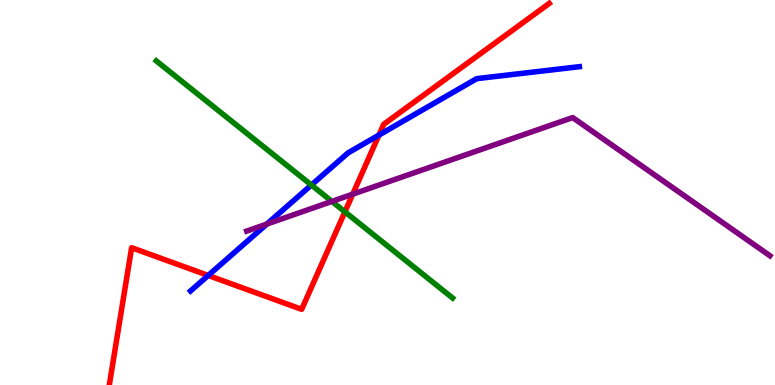[{'lines': ['blue', 'red'], 'intersections': [{'x': 2.69, 'y': 2.85}, {'x': 4.89, 'y': 6.49}]}, {'lines': ['green', 'red'], 'intersections': [{'x': 4.45, 'y': 4.5}]}, {'lines': ['purple', 'red'], 'intersections': [{'x': 4.55, 'y': 4.96}]}, {'lines': ['blue', 'green'], 'intersections': [{'x': 4.02, 'y': 5.19}]}, {'lines': ['blue', 'purple'], 'intersections': [{'x': 3.44, 'y': 4.18}]}, {'lines': ['green', 'purple'], 'intersections': [{'x': 4.28, 'y': 4.77}]}]